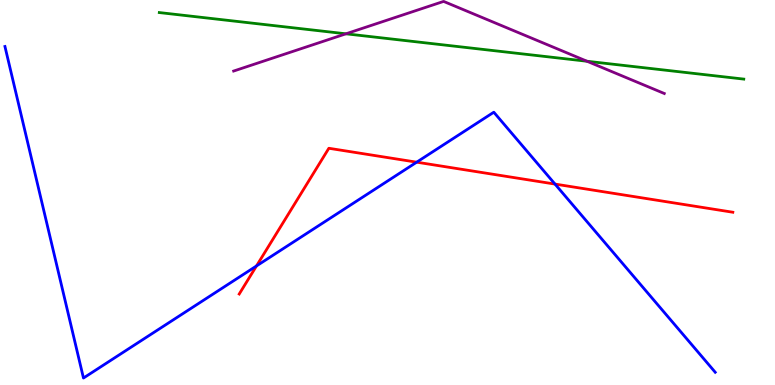[{'lines': ['blue', 'red'], 'intersections': [{'x': 3.31, 'y': 3.09}, {'x': 5.38, 'y': 5.79}, {'x': 7.16, 'y': 5.22}]}, {'lines': ['green', 'red'], 'intersections': []}, {'lines': ['purple', 'red'], 'intersections': []}, {'lines': ['blue', 'green'], 'intersections': []}, {'lines': ['blue', 'purple'], 'intersections': []}, {'lines': ['green', 'purple'], 'intersections': [{'x': 4.46, 'y': 9.12}, {'x': 7.57, 'y': 8.41}]}]